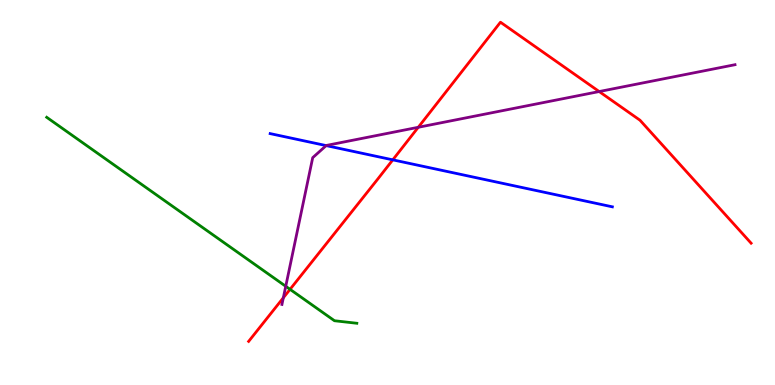[{'lines': ['blue', 'red'], 'intersections': [{'x': 5.07, 'y': 5.85}]}, {'lines': ['green', 'red'], 'intersections': [{'x': 3.74, 'y': 2.48}]}, {'lines': ['purple', 'red'], 'intersections': [{'x': 3.66, 'y': 2.27}, {'x': 5.4, 'y': 6.69}, {'x': 7.73, 'y': 7.62}]}, {'lines': ['blue', 'green'], 'intersections': []}, {'lines': ['blue', 'purple'], 'intersections': [{'x': 4.21, 'y': 6.22}]}, {'lines': ['green', 'purple'], 'intersections': [{'x': 3.69, 'y': 2.56}]}]